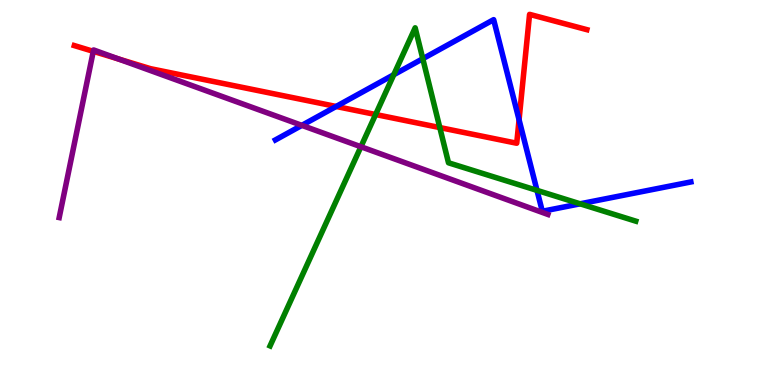[{'lines': ['blue', 'red'], 'intersections': [{'x': 4.34, 'y': 7.23}, {'x': 6.7, 'y': 6.89}]}, {'lines': ['green', 'red'], 'intersections': [{'x': 4.85, 'y': 7.03}, {'x': 5.67, 'y': 6.69}]}, {'lines': ['purple', 'red'], 'intersections': [{'x': 1.2, 'y': 8.67}, {'x': 1.53, 'y': 8.47}]}, {'lines': ['blue', 'green'], 'intersections': [{'x': 5.08, 'y': 8.06}, {'x': 5.46, 'y': 8.47}, {'x': 6.93, 'y': 5.06}, {'x': 7.49, 'y': 4.71}]}, {'lines': ['blue', 'purple'], 'intersections': [{'x': 3.89, 'y': 6.74}]}, {'lines': ['green', 'purple'], 'intersections': [{'x': 4.66, 'y': 6.19}]}]